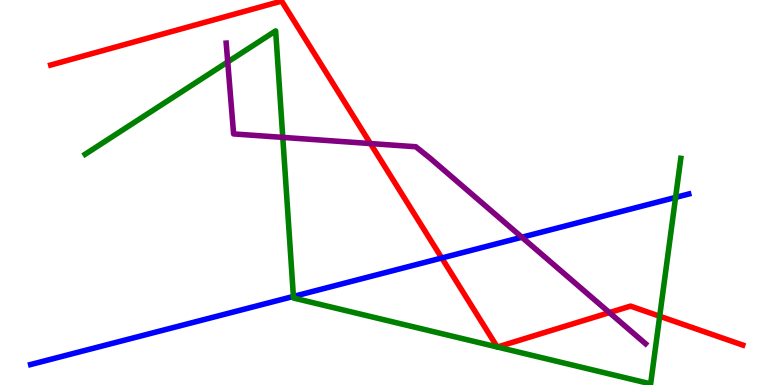[{'lines': ['blue', 'red'], 'intersections': [{'x': 5.7, 'y': 3.3}]}, {'lines': ['green', 'red'], 'intersections': [{'x': 6.42, 'y': 0.987}, {'x': 6.42, 'y': 0.986}, {'x': 8.51, 'y': 1.79}]}, {'lines': ['purple', 'red'], 'intersections': [{'x': 4.78, 'y': 6.27}, {'x': 7.86, 'y': 1.88}]}, {'lines': ['blue', 'green'], 'intersections': [{'x': 3.79, 'y': 2.3}, {'x': 8.72, 'y': 4.87}]}, {'lines': ['blue', 'purple'], 'intersections': [{'x': 6.73, 'y': 3.84}]}, {'lines': ['green', 'purple'], 'intersections': [{'x': 2.94, 'y': 8.39}, {'x': 3.65, 'y': 6.43}]}]